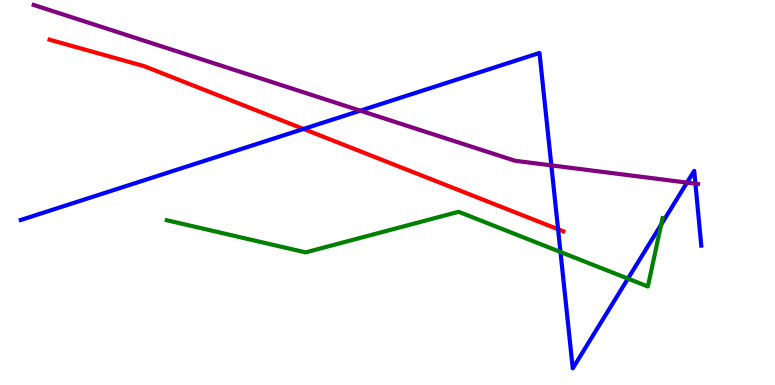[{'lines': ['blue', 'red'], 'intersections': [{'x': 3.92, 'y': 6.65}, {'x': 7.2, 'y': 4.05}]}, {'lines': ['green', 'red'], 'intersections': []}, {'lines': ['purple', 'red'], 'intersections': []}, {'lines': ['blue', 'green'], 'intersections': [{'x': 7.23, 'y': 3.45}, {'x': 8.1, 'y': 2.76}, {'x': 8.53, 'y': 4.17}]}, {'lines': ['blue', 'purple'], 'intersections': [{'x': 4.65, 'y': 7.13}, {'x': 7.11, 'y': 5.7}, {'x': 8.86, 'y': 5.26}, {'x': 8.97, 'y': 5.23}]}, {'lines': ['green', 'purple'], 'intersections': []}]